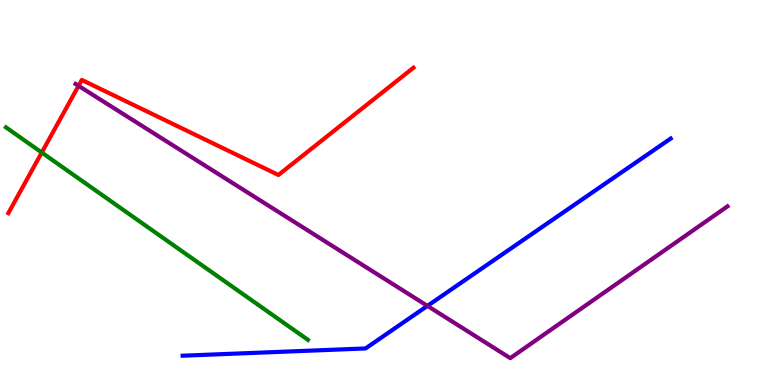[{'lines': ['blue', 'red'], 'intersections': []}, {'lines': ['green', 'red'], 'intersections': [{'x': 0.539, 'y': 6.04}]}, {'lines': ['purple', 'red'], 'intersections': [{'x': 1.01, 'y': 7.77}]}, {'lines': ['blue', 'green'], 'intersections': []}, {'lines': ['blue', 'purple'], 'intersections': [{'x': 5.52, 'y': 2.05}]}, {'lines': ['green', 'purple'], 'intersections': []}]